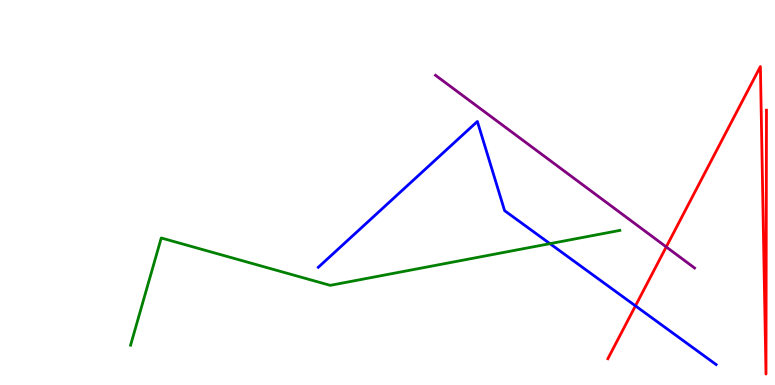[{'lines': ['blue', 'red'], 'intersections': [{'x': 8.2, 'y': 2.06}]}, {'lines': ['green', 'red'], 'intersections': []}, {'lines': ['purple', 'red'], 'intersections': [{'x': 8.6, 'y': 3.59}]}, {'lines': ['blue', 'green'], 'intersections': [{'x': 7.1, 'y': 3.67}]}, {'lines': ['blue', 'purple'], 'intersections': []}, {'lines': ['green', 'purple'], 'intersections': []}]